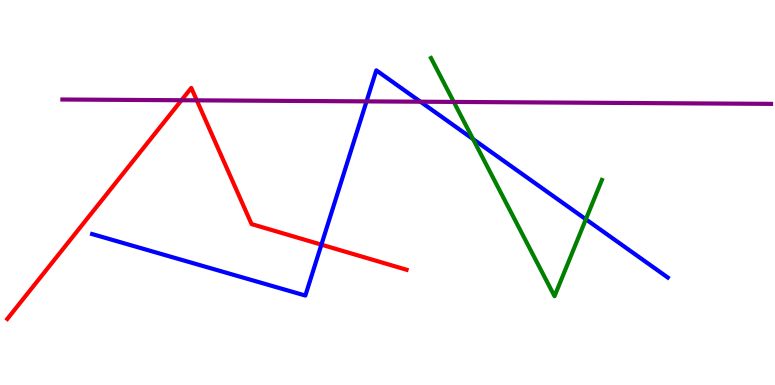[{'lines': ['blue', 'red'], 'intersections': [{'x': 4.15, 'y': 3.65}]}, {'lines': ['green', 'red'], 'intersections': []}, {'lines': ['purple', 'red'], 'intersections': [{'x': 2.34, 'y': 7.4}, {'x': 2.54, 'y': 7.39}]}, {'lines': ['blue', 'green'], 'intersections': [{'x': 6.1, 'y': 6.39}, {'x': 7.56, 'y': 4.3}]}, {'lines': ['blue', 'purple'], 'intersections': [{'x': 4.73, 'y': 7.37}, {'x': 5.43, 'y': 7.36}]}, {'lines': ['green', 'purple'], 'intersections': [{'x': 5.86, 'y': 7.35}]}]